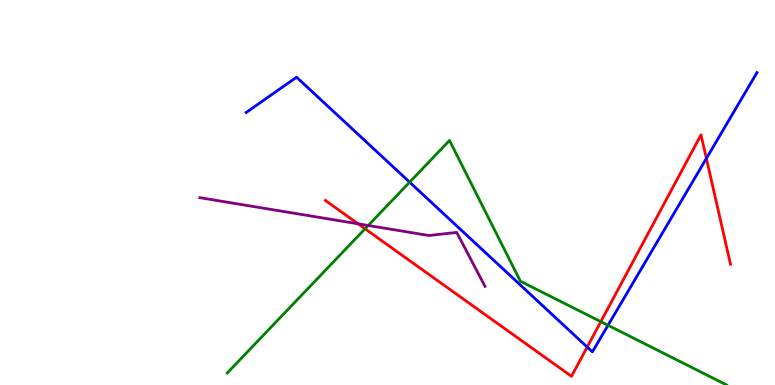[{'lines': ['blue', 'red'], 'intersections': [{'x': 7.58, 'y': 0.986}, {'x': 9.11, 'y': 5.89}]}, {'lines': ['green', 'red'], 'intersections': [{'x': 4.71, 'y': 4.06}, {'x': 7.75, 'y': 1.64}]}, {'lines': ['purple', 'red'], 'intersections': [{'x': 4.62, 'y': 4.19}]}, {'lines': ['blue', 'green'], 'intersections': [{'x': 5.29, 'y': 5.27}, {'x': 7.85, 'y': 1.55}]}, {'lines': ['blue', 'purple'], 'intersections': []}, {'lines': ['green', 'purple'], 'intersections': [{'x': 4.75, 'y': 4.14}]}]